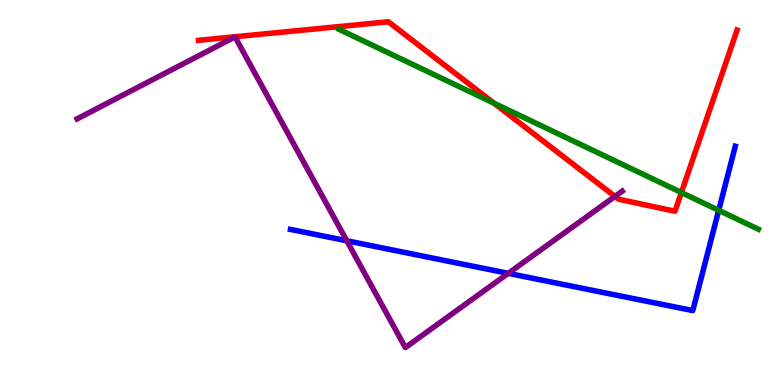[{'lines': ['blue', 'red'], 'intersections': []}, {'lines': ['green', 'red'], 'intersections': [{'x': 6.37, 'y': 7.32}, {'x': 8.79, 'y': 5.0}]}, {'lines': ['purple', 'red'], 'intersections': [{'x': 7.93, 'y': 4.9}]}, {'lines': ['blue', 'green'], 'intersections': [{'x': 9.27, 'y': 4.54}]}, {'lines': ['blue', 'purple'], 'intersections': [{'x': 4.47, 'y': 3.75}, {'x': 6.56, 'y': 2.9}]}, {'lines': ['green', 'purple'], 'intersections': []}]